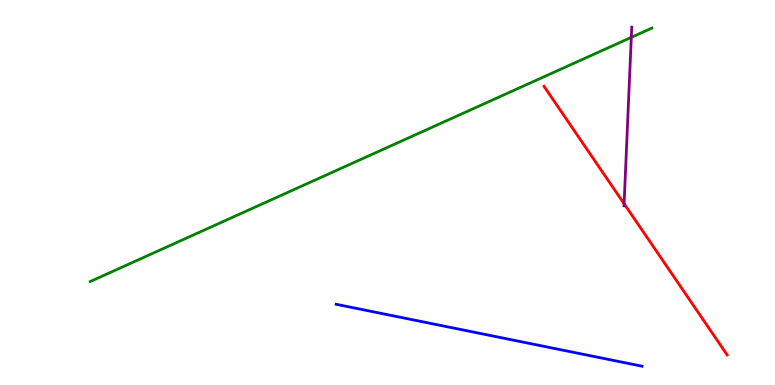[{'lines': ['blue', 'red'], 'intersections': []}, {'lines': ['green', 'red'], 'intersections': []}, {'lines': ['purple', 'red'], 'intersections': [{'x': 8.05, 'y': 4.71}]}, {'lines': ['blue', 'green'], 'intersections': []}, {'lines': ['blue', 'purple'], 'intersections': []}, {'lines': ['green', 'purple'], 'intersections': [{'x': 8.15, 'y': 9.03}]}]